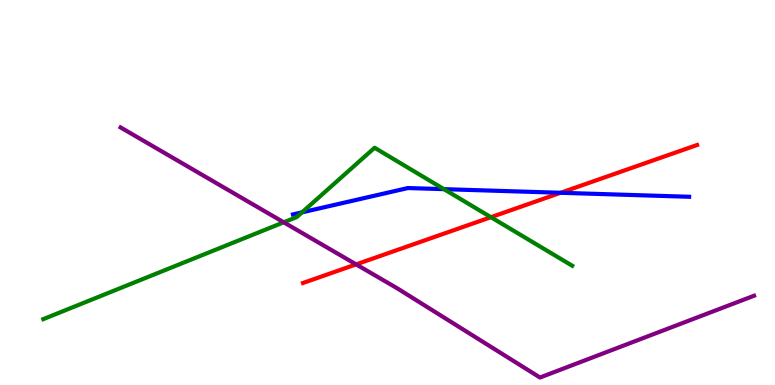[{'lines': ['blue', 'red'], 'intersections': [{'x': 7.23, 'y': 4.99}]}, {'lines': ['green', 'red'], 'intersections': [{'x': 6.33, 'y': 4.36}]}, {'lines': ['purple', 'red'], 'intersections': [{'x': 4.6, 'y': 3.13}]}, {'lines': ['blue', 'green'], 'intersections': [{'x': 3.9, 'y': 4.48}, {'x': 5.73, 'y': 5.09}]}, {'lines': ['blue', 'purple'], 'intersections': []}, {'lines': ['green', 'purple'], 'intersections': [{'x': 3.66, 'y': 4.23}]}]